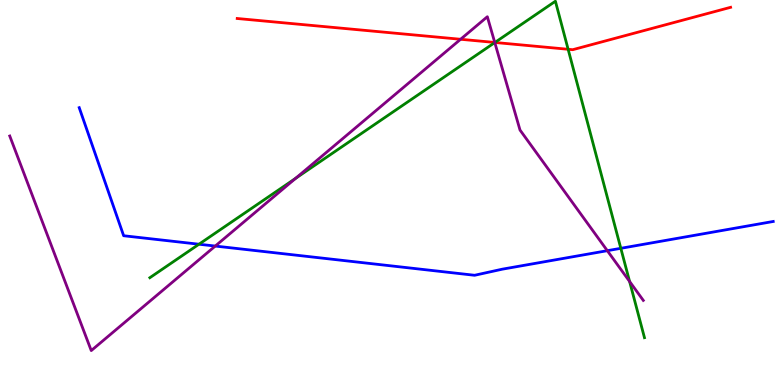[{'lines': ['blue', 'red'], 'intersections': []}, {'lines': ['green', 'red'], 'intersections': [{'x': 6.39, 'y': 8.9}, {'x': 7.33, 'y': 8.72}]}, {'lines': ['purple', 'red'], 'intersections': [{'x': 5.94, 'y': 8.98}, {'x': 6.38, 'y': 8.9}]}, {'lines': ['blue', 'green'], 'intersections': [{'x': 2.57, 'y': 3.66}, {'x': 8.01, 'y': 3.55}]}, {'lines': ['blue', 'purple'], 'intersections': [{'x': 2.78, 'y': 3.61}, {'x': 7.84, 'y': 3.49}]}, {'lines': ['green', 'purple'], 'intersections': [{'x': 3.81, 'y': 5.37}, {'x': 6.38, 'y': 8.89}, {'x': 8.12, 'y': 2.69}]}]